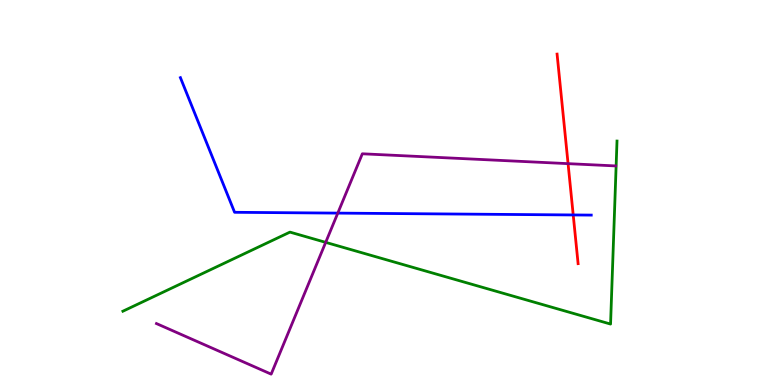[{'lines': ['blue', 'red'], 'intersections': [{'x': 7.4, 'y': 4.42}]}, {'lines': ['green', 'red'], 'intersections': []}, {'lines': ['purple', 'red'], 'intersections': [{'x': 7.33, 'y': 5.75}]}, {'lines': ['blue', 'green'], 'intersections': []}, {'lines': ['blue', 'purple'], 'intersections': [{'x': 4.36, 'y': 4.46}]}, {'lines': ['green', 'purple'], 'intersections': [{'x': 4.2, 'y': 3.7}]}]